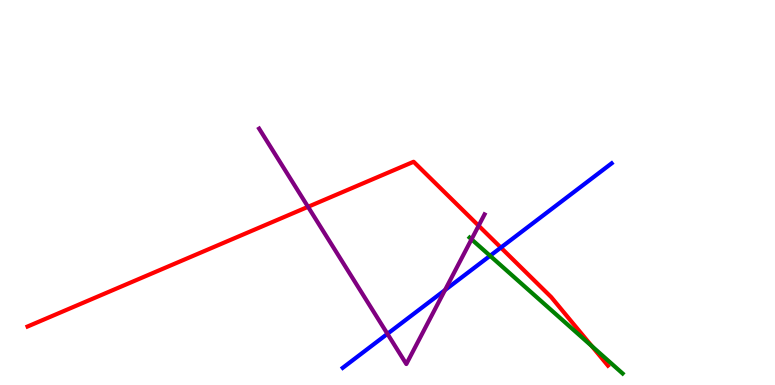[{'lines': ['blue', 'red'], 'intersections': [{'x': 6.46, 'y': 3.57}]}, {'lines': ['green', 'red'], 'intersections': [{'x': 7.64, 'y': 1.01}]}, {'lines': ['purple', 'red'], 'intersections': [{'x': 3.97, 'y': 4.63}, {'x': 6.18, 'y': 4.14}]}, {'lines': ['blue', 'green'], 'intersections': [{'x': 6.32, 'y': 3.36}]}, {'lines': ['blue', 'purple'], 'intersections': [{'x': 5.0, 'y': 1.33}, {'x': 5.74, 'y': 2.47}]}, {'lines': ['green', 'purple'], 'intersections': [{'x': 6.08, 'y': 3.78}]}]